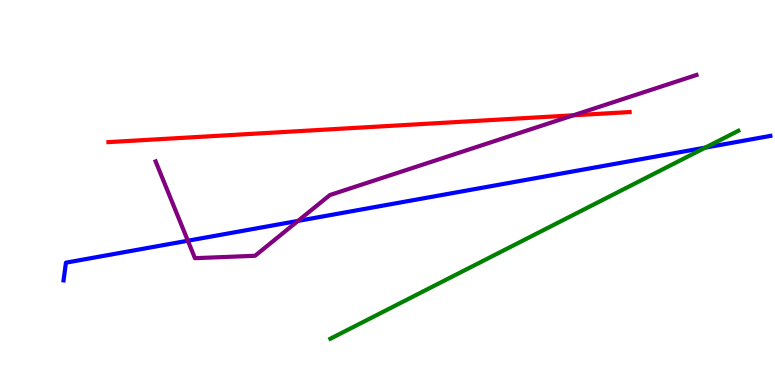[{'lines': ['blue', 'red'], 'intersections': []}, {'lines': ['green', 'red'], 'intersections': []}, {'lines': ['purple', 'red'], 'intersections': [{'x': 7.4, 'y': 7.01}]}, {'lines': ['blue', 'green'], 'intersections': [{'x': 9.1, 'y': 6.17}]}, {'lines': ['blue', 'purple'], 'intersections': [{'x': 2.42, 'y': 3.75}, {'x': 3.85, 'y': 4.26}]}, {'lines': ['green', 'purple'], 'intersections': []}]